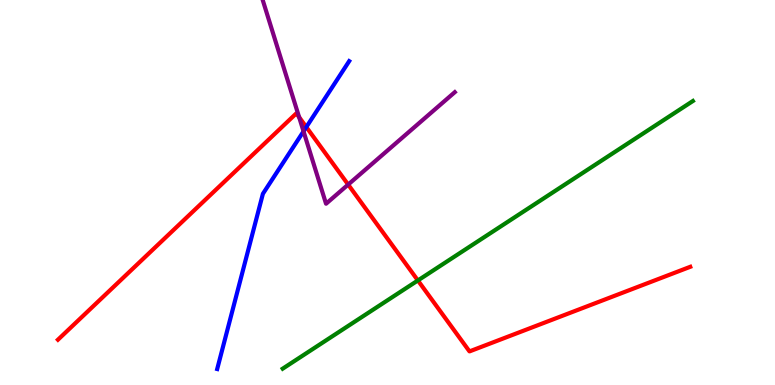[{'lines': ['blue', 'red'], 'intersections': [{'x': 3.95, 'y': 6.7}]}, {'lines': ['green', 'red'], 'intersections': [{'x': 5.39, 'y': 2.72}]}, {'lines': ['purple', 'red'], 'intersections': [{'x': 3.86, 'y': 6.96}, {'x': 4.49, 'y': 5.21}]}, {'lines': ['blue', 'green'], 'intersections': []}, {'lines': ['blue', 'purple'], 'intersections': [{'x': 3.92, 'y': 6.59}]}, {'lines': ['green', 'purple'], 'intersections': []}]